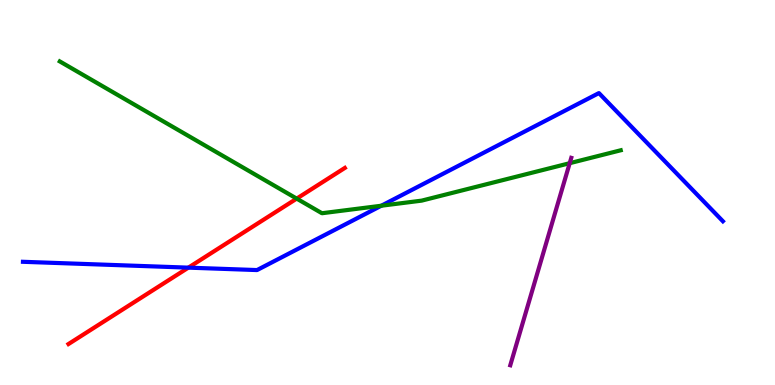[{'lines': ['blue', 'red'], 'intersections': [{'x': 2.43, 'y': 3.05}]}, {'lines': ['green', 'red'], 'intersections': [{'x': 3.83, 'y': 4.84}]}, {'lines': ['purple', 'red'], 'intersections': []}, {'lines': ['blue', 'green'], 'intersections': [{'x': 4.92, 'y': 4.66}]}, {'lines': ['blue', 'purple'], 'intersections': []}, {'lines': ['green', 'purple'], 'intersections': [{'x': 7.35, 'y': 5.76}]}]